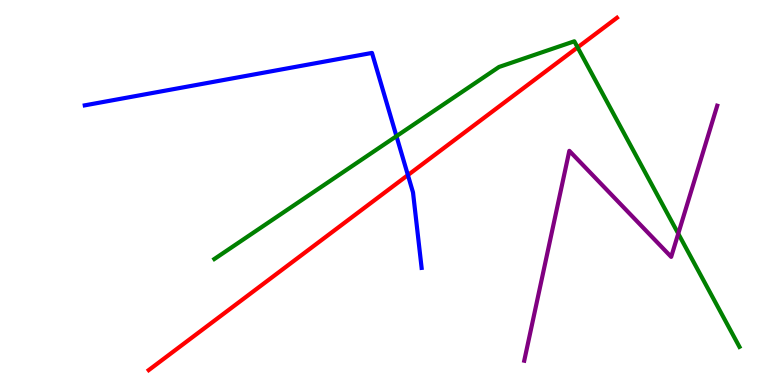[{'lines': ['blue', 'red'], 'intersections': [{'x': 5.26, 'y': 5.45}]}, {'lines': ['green', 'red'], 'intersections': [{'x': 7.45, 'y': 8.77}]}, {'lines': ['purple', 'red'], 'intersections': []}, {'lines': ['blue', 'green'], 'intersections': [{'x': 5.12, 'y': 6.46}]}, {'lines': ['blue', 'purple'], 'intersections': []}, {'lines': ['green', 'purple'], 'intersections': [{'x': 8.75, 'y': 3.93}]}]